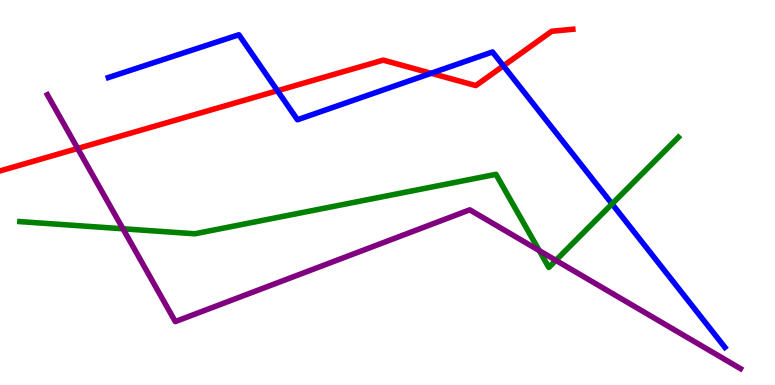[{'lines': ['blue', 'red'], 'intersections': [{'x': 3.58, 'y': 7.64}, {'x': 5.56, 'y': 8.1}, {'x': 6.5, 'y': 8.29}]}, {'lines': ['green', 'red'], 'intersections': []}, {'lines': ['purple', 'red'], 'intersections': [{'x': 1.0, 'y': 6.14}]}, {'lines': ['blue', 'green'], 'intersections': [{'x': 7.9, 'y': 4.7}]}, {'lines': ['blue', 'purple'], 'intersections': []}, {'lines': ['green', 'purple'], 'intersections': [{'x': 1.59, 'y': 4.06}, {'x': 6.96, 'y': 3.49}, {'x': 7.17, 'y': 3.24}]}]